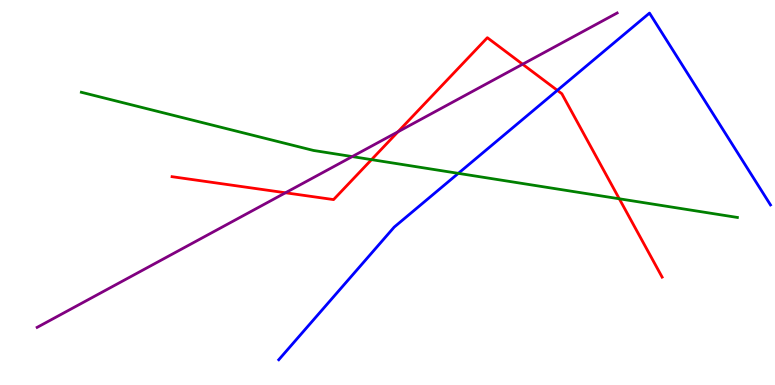[{'lines': ['blue', 'red'], 'intersections': [{'x': 7.19, 'y': 7.65}]}, {'lines': ['green', 'red'], 'intersections': [{'x': 4.79, 'y': 5.85}, {'x': 7.99, 'y': 4.84}]}, {'lines': ['purple', 'red'], 'intersections': [{'x': 3.68, 'y': 4.99}, {'x': 5.14, 'y': 6.58}, {'x': 6.74, 'y': 8.33}]}, {'lines': ['blue', 'green'], 'intersections': [{'x': 5.91, 'y': 5.5}]}, {'lines': ['blue', 'purple'], 'intersections': []}, {'lines': ['green', 'purple'], 'intersections': [{'x': 4.54, 'y': 5.93}]}]